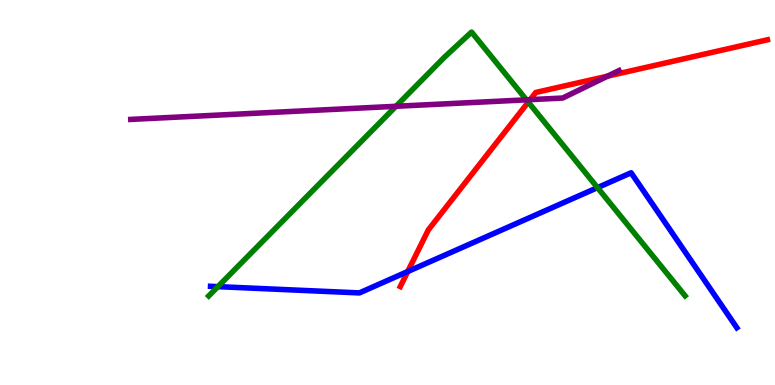[{'lines': ['blue', 'red'], 'intersections': [{'x': 5.26, 'y': 2.95}]}, {'lines': ['green', 'red'], 'intersections': [{'x': 6.82, 'y': 7.35}]}, {'lines': ['purple', 'red'], 'intersections': [{'x': 6.84, 'y': 7.41}, {'x': 7.84, 'y': 8.02}]}, {'lines': ['blue', 'green'], 'intersections': [{'x': 2.81, 'y': 2.55}, {'x': 7.71, 'y': 5.13}]}, {'lines': ['blue', 'purple'], 'intersections': []}, {'lines': ['green', 'purple'], 'intersections': [{'x': 5.11, 'y': 7.24}, {'x': 6.79, 'y': 7.41}]}]